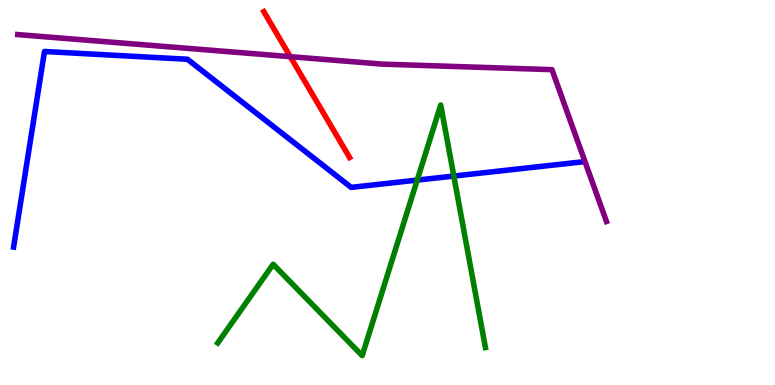[{'lines': ['blue', 'red'], 'intersections': []}, {'lines': ['green', 'red'], 'intersections': []}, {'lines': ['purple', 'red'], 'intersections': [{'x': 3.75, 'y': 8.53}]}, {'lines': ['blue', 'green'], 'intersections': [{'x': 5.38, 'y': 5.32}, {'x': 5.86, 'y': 5.43}]}, {'lines': ['blue', 'purple'], 'intersections': []}, {'lines': ['green', 'purple'], 'intersections': []}]